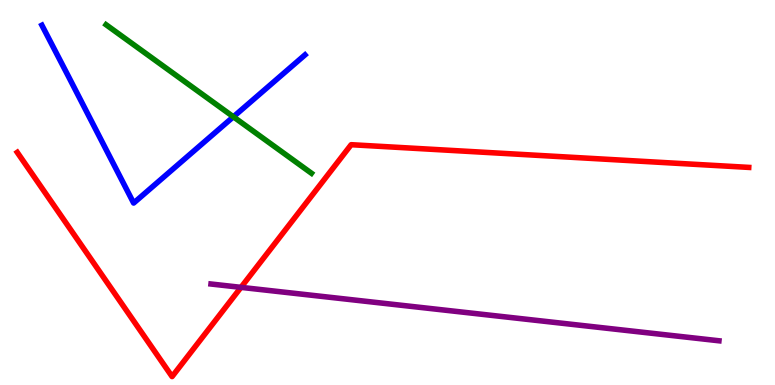[{'lines': ['blue', 'red'], 'intersections': []}, {'lines': ['green', 'red'], 'intersections': []}, {'lines': ['purple', 'red'], 'intersections': [{'x': 3.11, 'y': 2.54}]}, {'lines': ['blue', 'green'], 'intersections': [{'x': 3.01, 'y': 6.97}]}, {'lines': ['blue', 'purple'], 'intersections': []}, {'lines': ['green', 'purple'], 'intersections': []}]